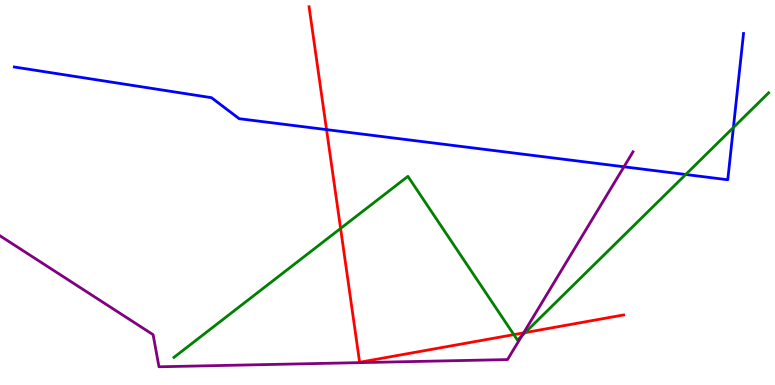[{'lines': ['blue', 'red'], 'intersections': [{'x': 4.21, 'y': 6.63}]}, {'lines': ['green', 'red'], 'intersections': [{'x': 4.39, 'y': 4.07}, {'x': 6.63, 'y': 1.31}, {'x': 6.78, 'y': 1.36}]}, {'lines': ['purple', 'red'], 'intersections': [{'x': 6.76, 'y': 1.35}]}, {'lines': ['blue', 'green'], 'intersections': [{'x': 8.85, 'y': 5.47}, {'x': 9.46, 'y': 6.69}]}, {'lines': ['blue', 'purple'], 'intersections': [{'x': 8.05, 'y': 5.67}]}, {'lines': ['green', 'purple'], 'intersections': [{'x': 6.73, 'y': 1.28}]}]